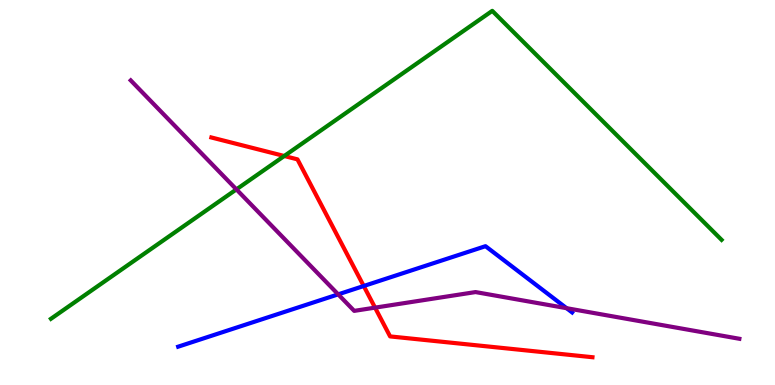[{'lines': ['blue', 'red'], 'intersections': [{'x': 4.69, 'y': 2.57}]}, {'lines': ['green', 'red'], 'intersections': [{'x': 3.67, 'y': 5.95}]}, {'lines': ['purple', 'red'], 'intersections': [{'x': 4.84, 'y': 2.01}]}, {'lines': ['blue', 'green'], 'intersections': []}, {'lines': ['blue', 'purple'], 'intersections': [{'x': 4.36, 'y': 2.35}, {'x': 7.31, 'y': 2.0}]}, {'lines': ['green', 'purple'], 'intersections': [{'x': 3.05, 'y': 5.08}]}]